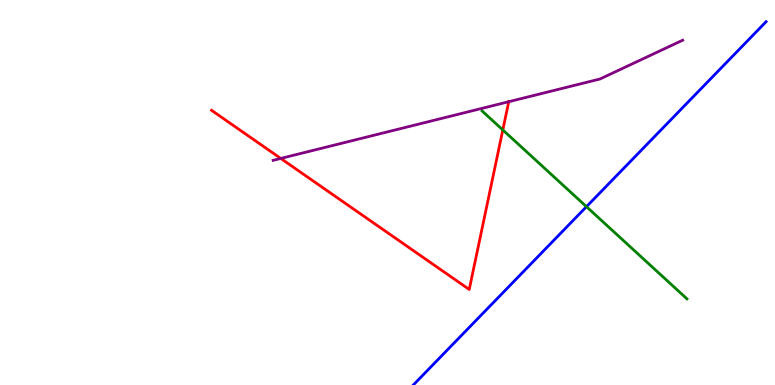[{'lines': ['blue', 'red'], 'intersections': []}, {'lines': ['green', 'red'], 'intersections': [{'x': 6.49, 'y': 6.62}]}, {'lines': ['purple', 'red'], 'intersections': [{'x': 3.62, 'y': 5.88}, {'x': 6.56, 'y': 7.36}]}, {'lines': ['blue', 'green'], 'intersections': [{'x': 7.57, 'y': 4.63}]}, {'lines': ['blue', 'purple'], 'intersections': []}, {'lines': ['green', 'purple'], 'intersections': []}]